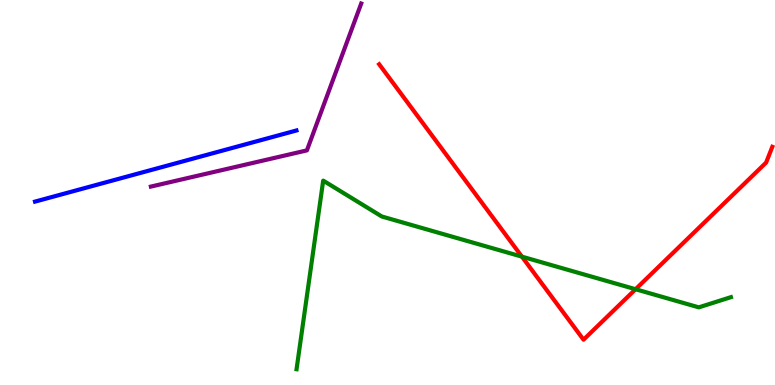[{'lines': ['blue', 'red'], 'intersections': []}, {'lines': ['green', 'red'], 'intersections': [{'x': 6.73, 'y': 3.33}, {'x': 8.2, 'y': 2.49}]}, {'lines': ['purple', 'red'], 'intersections': []}, {'lines': ['blue', 'green'], 'intersections': []}, {'lines': ['blue', 'purple'], 'intersections': []}, {'lines': ['green', 'purple'], 'intersections': []}]